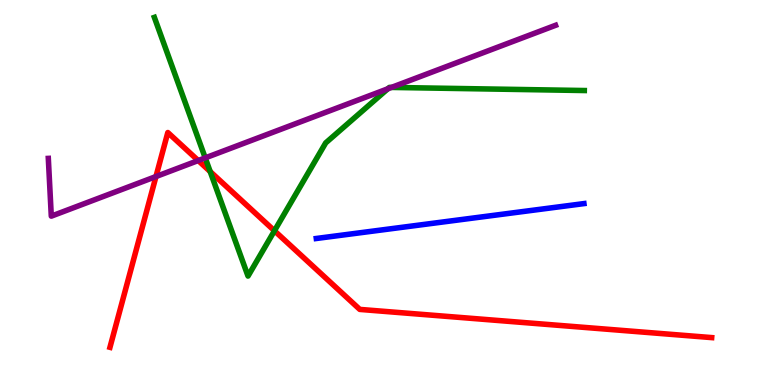[{'lines': ['blue', 'red'], 'intersections': []}, {'lines': ['green', 'red'], 'intersections': [{'x': 2.71, 'y': 5.54}, {'x': 3.54, 'y': 4.01}]}, {'lines': ['purple', 'red'], 'intersections': [{'x': 2.01, 'y': 5.41}, {'x': 2.56, 'y': 5.83}]}, {'lines': ['blue', 'green'], 'intersections': []}, {'lines': ['blue', 'purple'], 'intersections': []}, {'lines': ['green', 'purple'], 'intersections': [{'x': 2.65, 'y': 5.9}, {'x': 5.0, 'y': 7.69}, {'x': 5.05, 'y': 7.73}]}]